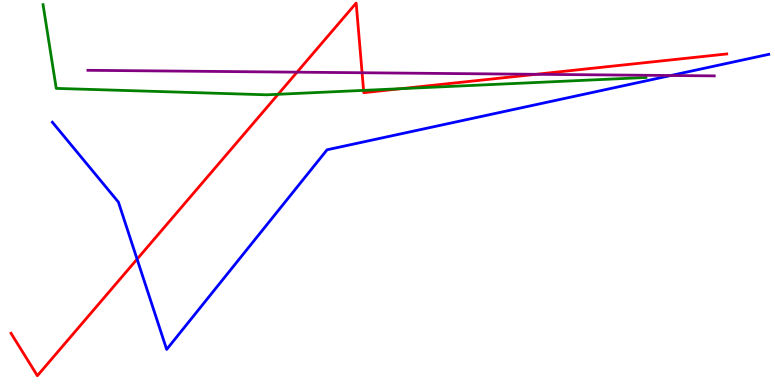[{'lines': ['blue', 'red'], 'intersections': [{'x': 1.77, 'y': 3.27}]}, {'lines': ['green', 'red'], 'intersections': [{'x': 3.59, 'y': 7.55}, {'x': 4.69, 'y': 7.65}, {'x': 5.18, 'y': 7.7}]}, {'lines': ['purple', 'red'], 'intersections': [{'x': 3.83, 'y': 8.13}, {'x': 4.67, 'y': 8.11}, {'x': 6.92, 'y': 8.07}]}, {'lines': ['blue', 'green'], 'intersections': []}, {'lines': ['blue', 'purple'], 'intersections': [{'x': 8.66, 'y': 8.04}]}, {'lines': ['green', 'purple'], 'intersections': []}]